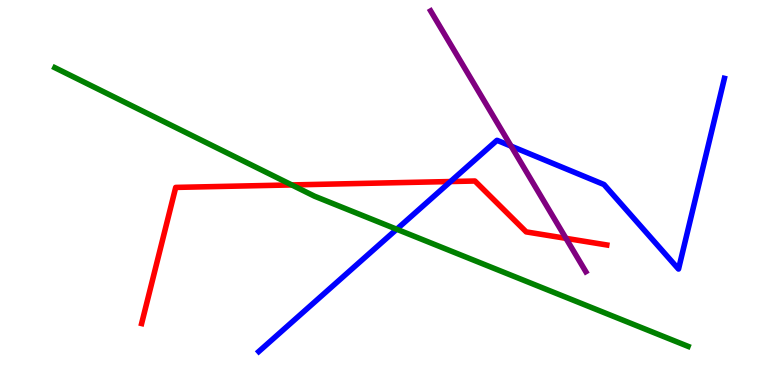[{'lines': ['blue', 'red'], 'intersections': [{'x': 5.81, 'y': 5.28}]}, {'lines': ['green', 'red'], 'intersections': [{'x': 3.76, 'y': 5.2}]}, {'lines': ['purple', 'red'], 'intersections': [{'x': 7.3, 'y': 3.81}]}, {'lines': ['blue', 'green'], 'intersections': [{'x': 5.12, 'y': 4.05}]}, {'lines': ['blue', 'purple'], 'intersections': [{'x': 6.6, 'y': 6.2}]}, {'lines': ['green', 'purple'], 'intersections': []}]